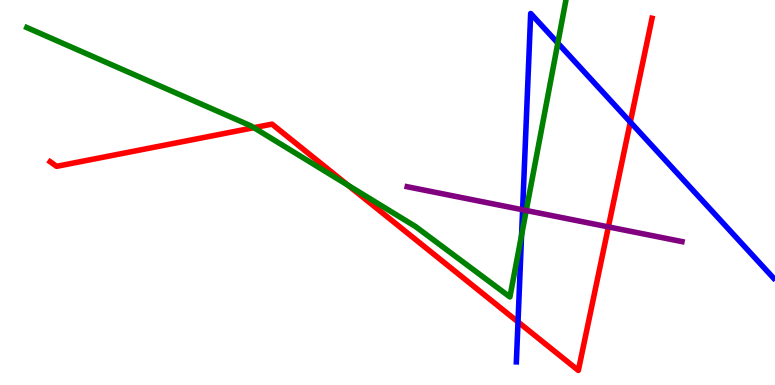[{'lines': ['blue', 'red'], 'intersections': [{'x': 6.68, 'y': 1.64}, {'x': 8.13, 'y': 6.83}]}, {'lines': ['green', 'red'], 'intersections': [{'x': 3.28, 'y': 6.68}, {'x': 4.49, 'y': 5.19}]}, {'lines': ['purple', 'red'], 'intersections': [{'x': 7.85, 'y': 4.11}]}, {'lines': ['blue', 'green'], 'intersections': [{'x': 6.73, 'y': 3.89}, {'x': 7.2, 'y': 8.88}]}, {'lines': ['blue', 'purple'], 'intersections': [{'x': 6.74, 'y': 4.55}]}, {'lines': ['green', 'purple'], 'intersections': [{'x': 6.79, 'y': 4.53}]}]